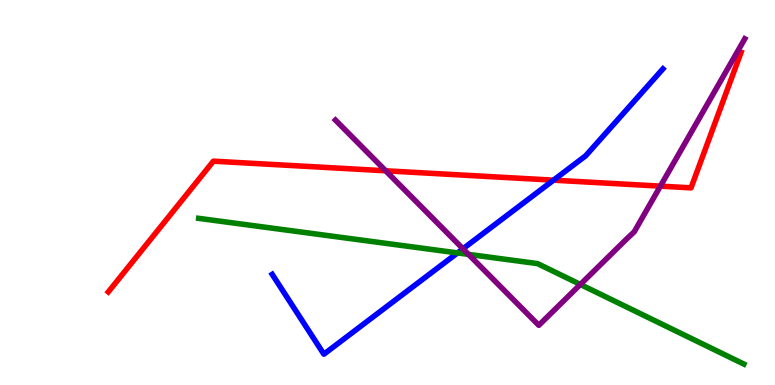[{'lines': ['blue', 'red'], 'intersections': [{'x': 7.14, 'y': 5.32}]}, {'lines': ['green', 'red'], 'intersections': []}, {'lines': ['purple', 'red'], 'intersections': [{'x': 4.98, 'y': 5.56}, {'x': 8.52, 'y': 5.17}]}, {'lines': ['blue', 'green'], 'intersections': [{'x': 5.9, 'y': 3.43}]}, {'lines': ['blue', 'purple'], 'intersections': [{'x': 5.97, 'y': 3.54}]}, {'lines': ['green', 'purple'], 'intersections': [{'x': 6.05, 'y': 3.39}, {'x': 7.49, 'y': 2.61}]}]